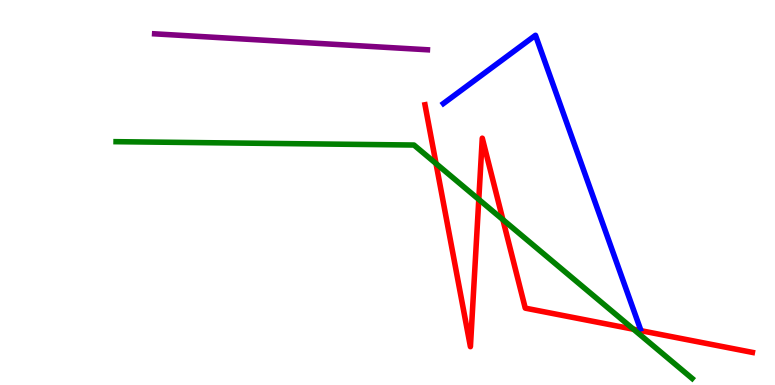[{'lines': ['blue', 'red'], 'intersections': []}, {'lines': ['green', 'red'], 'intersections': [{'x': 5.63, 'y': 5.75}, {'x': 6.18, 'y': 4.82}, {'x': 6.49, 'y': 4.29}, {'x': 8.17, 'y': 1.45}]}, {'lines': ['purple', 'red'], 'intersections': []}, {'lines': ['blue', 'green'], 'intersections': []}, {'lines': ['blue', 'purple'], 'intersections': []}, {'lines': ['green', 'purple'], 'intersections': []}]